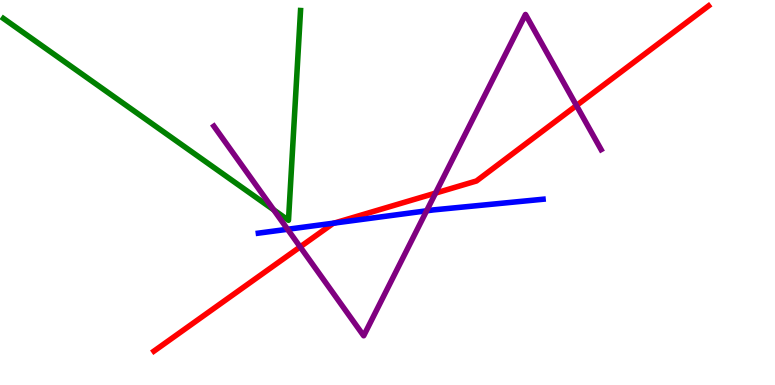[{'lines': ['blue', 'red'], 'intersections': [{'x': 4.31, 'y': 4.21}]}, {'lines': ['green', 'red'], 'intersections': []}, {'lines': ['purple', 'red'], 'intersections': [{'x': 3.87, 'y': 3.59}, {'x': 5.62, 'y': 4.98}, {'x': 7.44, 'y': 7.26}]}, {'lines': ['blue', 'green'], 'intersections': []}, {'lines': ['blue', 'purple'], 'intersections': [{'x': 3.71, 'y': 4.04}, {'x': 5.5, 'y': 4.52}]}, {'lines': ['green', 'purple'], 'intersections': [{'x': 3.53, 'y': 4.55}]}]